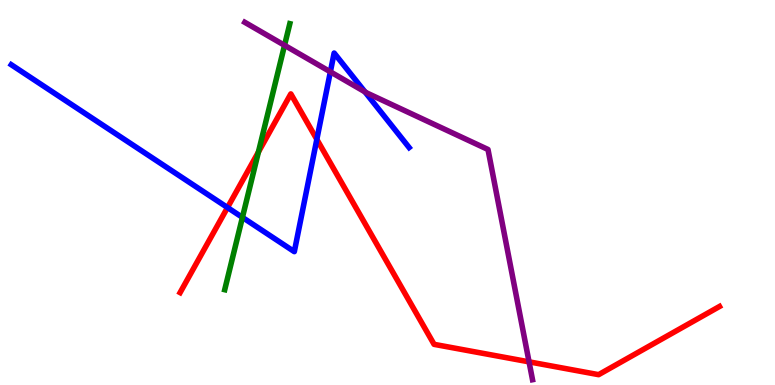[{'lines': ['blue', 'red'], 'intersections': [{'x': 2.94, 'y': 4.61}, {'x': 4.09, 'y': 6.38}]}, {'lines': ['green', 'red'], 'intersections': [{'x': 3.33, 'y': 6.05}]}, {'lines': ['purple', 'red'], 'intersections': [{'x': 6.83, 'y': 0.601}]}, {'lines': ['blue', 'green'], 'intersections': [{'x': 3.13, 'y': 4.35}]}, {'lines': ['blue', 'purple'], 'intersections': [{'x': 4.26, 'y': 8.13}, {'x': 4.71, 'y': 7.61}]}, {'lines': ['green', 'purple'], 'intersections': [{'x': 3.67, 'y': 8.82}]}]